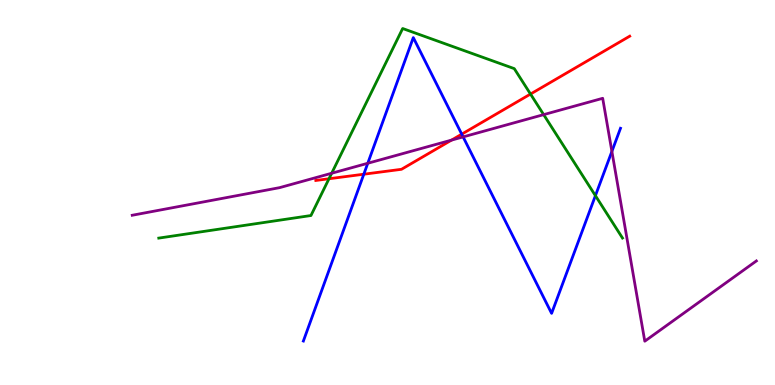[{'lines': ['blue', 'red'], 'intersections': [{'x': 4.69, 'y': 5.48}, {'x': 5.96, 'y': 6.52}]}, {'lines': ['green', 'red'], 'intersections': [{'x': 4.25, 'y': 5.36}, {'x': 6.85, 'y': 7.56}]}, {'lines': ['purple', 'red'], 'intersections': [{'x': 5.83, 'y': 6.36}]}, {'lines': ['blue', 'green'], 'intersections': [{'x': 7.68, 'y': 4.92}]}, {'lines': ['blue', 'purple'], 'intersections': [{'x': 4.75, 'y': 5.76}, {'x': 5.98, 'y': 6.44}, {'x': 7.9, 'y': 6.07}]}, {'lines': ['green', 'purple'], 'intersections': [{'x': 4.28, 'y': 5.5}, {'x': 7.01, 'y': 7.02}]}]